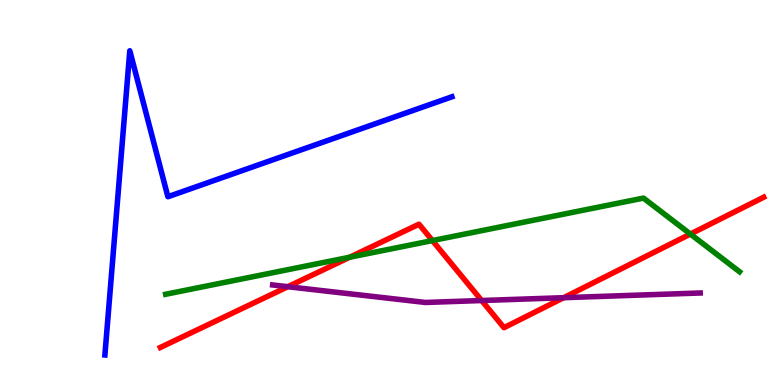[{'lines': ['blue', 'red'], 'intersections': []}, {'lines': ['green', 'red'], 'intersections': [{'x': 4.51, 'y': 3.32}, {'x': 5.58, 'y': 3.75}, {'x': 8.91, 'y': 3.92}]}, {'lines': ['purple', 'red'], 'intersections': [{'x': 3.71, 'y': 2.55}, {'x': 6.22, 'y': 2.19}, {'x': 7.27, 'y': 2.27}]}, {'lines': ['blue', 'green'], 'intersections': []}, {'lines': ['blue', 'purple'], 'intersections': []}, {'lines': ['green', 'purple'], 'intersections': []}]